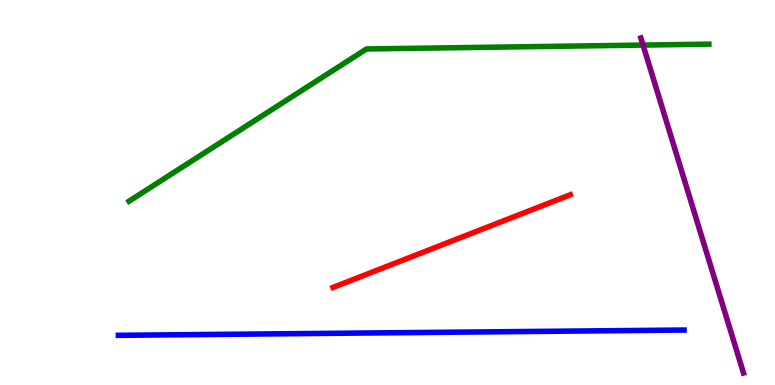[{'lines': ['blue', 'red'], 'intersections': []}, {'lines': ['green', 'red'], 'intersections': []}, {'lines': ['purple', 'red'], 'intersections': []}, {'lines': ['blue', 'green'], 'intersections': []}, {'lines': ['blue', 'purple'], 'intersections': []}, {'lines': ['green', 'purple'], 'intersections': [{'x': 8.3, 'y': 8.83}]}]